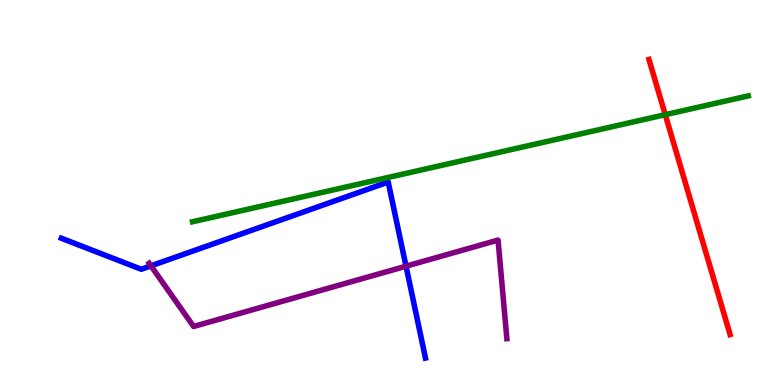[{'lines': ['blue', 'red'], 'intersections': []}, {'lines': ['green', 'red'], 'intersections': [{'x': 8.58, 'y': 7.02}]}, {'lines': ['purple', 'red'], 'intersections': []}, {'lines': ['blue', 'green'], 'intersections': []}, {'lines': ['blue', 'purple'], 'intersections': [{'x': 1.95, 'y': 3.09}, {'x': 5.24, 'y': 3.09}]}, {'lines': ['green', 'purple'], 'intersections': []}]